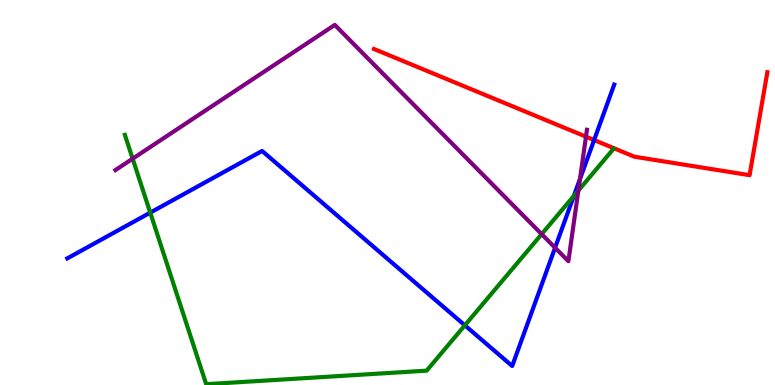[{'lines': ['blue', 'red'], 'intersections': [{'x': 7.67, 'y': 6.36}]}, {'lines': ['green', 'red'], 'intersections': []}, {'lines': ['purple', 'red'], 'intersections': [{'x': 7.56, 'y': 6.45}]}, {'lines': ['blue', 'green'], 'intersections': [{'x': 1.94, 'y': 4.48}, {'x': 6.0, 'y': 1.55}, {'x': 7.4, 'y': 4.91}]}, {'lines': ['blue', 'purple'], 'intersections': [{'x': 7.16, 'y': 3.57}, {'x': 7.48, 'y': 5.35}]}, {'lines': ['green', 'purple'], 'intersections': [{'x': 1.71, 'y': 5.88}, {'x': 6.99, 'y': 3.92}, {'x': 7.46, 'y': 5.05}]}]